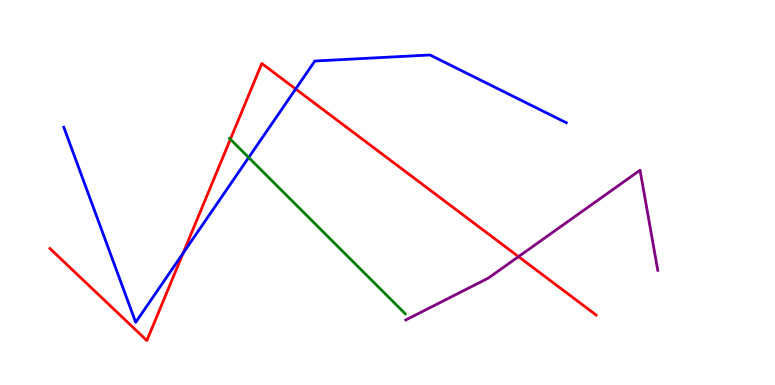[{'lines': ['blue', 'red'], 'intersections': [{'x': 2.36, 'y': 3.42}, {'x': 3.82, 'y': 7.69}]}, {'lines': ['green', 'red'], 'intersections': [{'x': 2.97, 'y': 6.38}]}, {'lines': ['purple', 'red'], 'intersections': [{'x': 6.69, 'y': 3.33}]}, {'lines': ['blue', 'green'], 'intersections': [{'x': 3.21, 'y': 5.91}]}, {'lines': ['blue', 'purple'], 'intersections': []}, {'lines': ['green', 'purple'], 'intersections': []}]